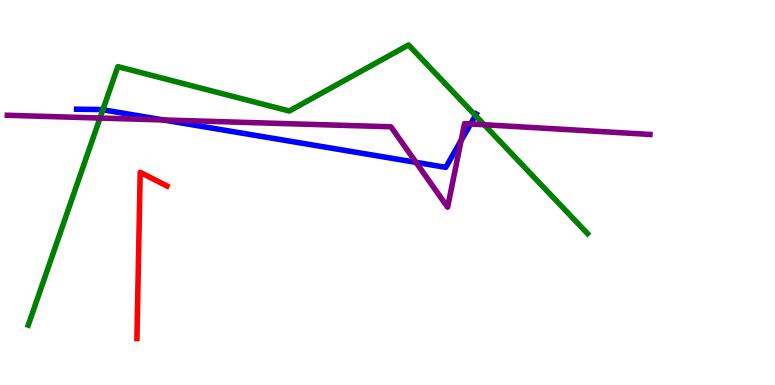[{'lines': ['blue', 'red'], 'intersections': []}, {'lines': ['green', 'red'], 'intersections': []}, {'lines': ['purple', 'red'], 'intersections': []}, {'lines': ['blue', 'green'], 'intersections': [{'x': 1.33, 'y': 7.15}, {'x': 6.13, 'y': 7.0}]}, {'lines': ['blue', 'purple'], 'intersections': [{'x': 2.11, 'y': 6.88}, {'x': 5.37, 'y': 5.78}, {'x': 5.95, 'y': 6.35}, {'x': 6.07, 'y': 6.78}]}, {'lines': ['green', 'purple'], 'intersections': [{'x': 1.29, 'y': 6.93}, {'x': 6.25, 'y': 6.76}]}]